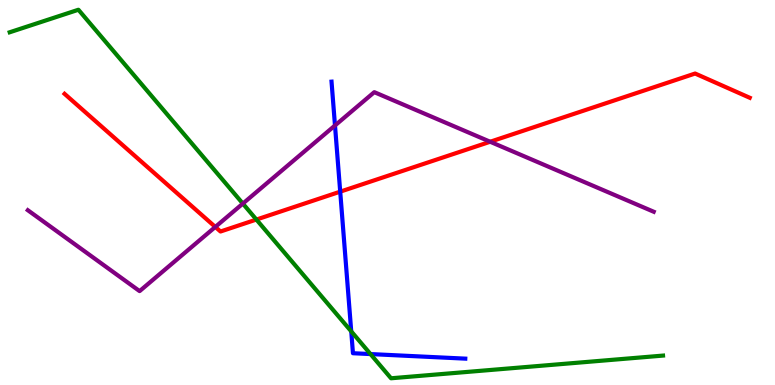[{'lines': ['blue', 'red'], 'intersections': [{'x': 4.39, 'y': 5.02}]}, {'lines': ['green', 'red'], 'intersections': [{'x': 3.31, 'y': 4.3}]}, {'lines': ['purple', 'red'], 'intersections': [{'x': 2.78, 'y': 4.11}, {'x': 6.32, 'y': 6.32}]}, {'lines': ['blue', 'green'], 'intersections': [{'x': 4.53, 'y': 1.39}, {'x': 4.78, 'y': 0.803}]}, {'lines': ['blue', 'purple'], 'intersections': [{'x': 4.32, 'y': 6.74}]}, {'lines': ['green', 'purple'], 'intersections': [{'x': 3.13, 'y': 4.71}]}]